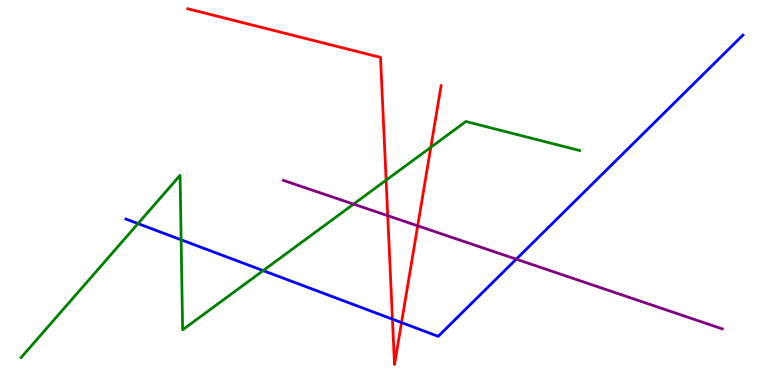[{'lines': ['blue', 'red'], 'intersections': [{'x': 5.06, 'y': 1.71}, {'x': 5.18, 'y': 1.62}]}, {'lines': ['green', 'red'], 'intersections': [{'x': 4.98, 'y': 5.32}, {'x': 5.56, 'y': 6.17}]}, {'lines': ['purple', 'red'], 'intersections': [{'x': 5.0, 'y': 4.4}, {'x': 5.39, 'y': 4.13}]}, {'lines': ['blue', 'green'], 'intersections': [{'x': 1.78, 'y': 4.19}, {'x': 2.34, 'y': 3.77}, {'x': 3.4, 'y': 2.97}]}, {'lines': ['blue', 'purple'], 'intersections': [{'x': 6.66, 'y': 3.27}]}, {'lines': ['green', 'purple'], 'intersections': [{'x': 4.56, 'y': 4.7}]}]